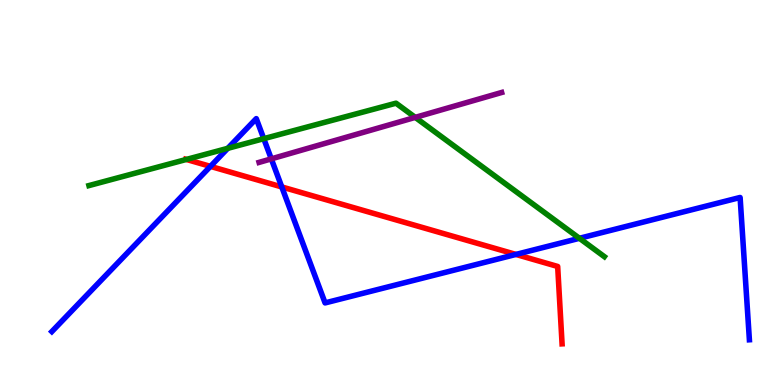[{'lines': ['blue', 'red'], 'intersections': [{'x': 2.72, 'y': 5.68}, {'x': 3.64, 'y': 5.14}, {'x': 6.66, 'y': 3.39}]}, {'lines': ['green', 'red'], 'intersections': [{'x': 2.4, 'y': 5.86}]}, {'lines': ['purple', 'red'], 'intersections': []}, {'lines': ['blue', 'green'], 'intersections': [{'x': 2.94, 'y': 6.15}, {'x': 3.4, 'y': 6.4}, {'x': 7.48, 'y': 3.81}]}, {'lines': ['blue', 'purple'], 'intersections': [{'x': 3.5, 'y': 5.87}]}, {'lines': ['green', 'purple'], 'intersections': [{'x': 5.36, 'y': 6.95}]}]